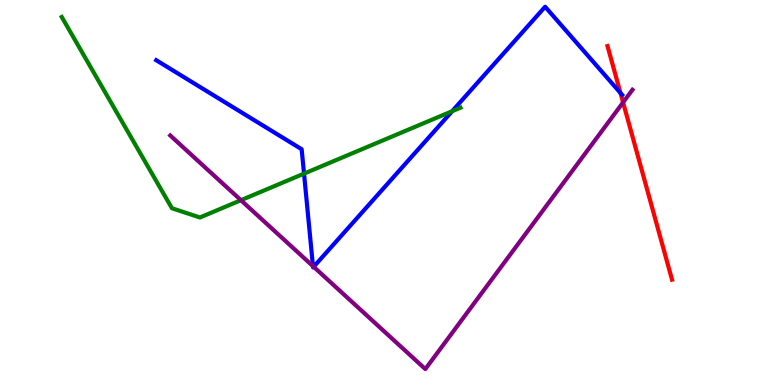[{'lines': ['blue', 'red'], 'intersections': [{'x': 8.01, 'y': 7.59}]}, {'lines': ['green', 'red'], 'intersections': []}, {'lines': ['purple', 'red'], 'intersections': [{'x': 8.04, 'y': 7.34}]}, {'lines': ['blue', 'green'], 'intersections': [{'x': 3.92, 'y': 5.49}, {'x': 5.83, 'y': 7.11}]}, {'lines': ['blue', 'purple'], 'intersections': [{'x': 4.04, 'y': 3.09}, {'x': 4.05, 'y': 3.07}]}, {'lines': ['green', 'purple'], 'intersections': [{'x': 3.11, 'y': 4.8}]}]